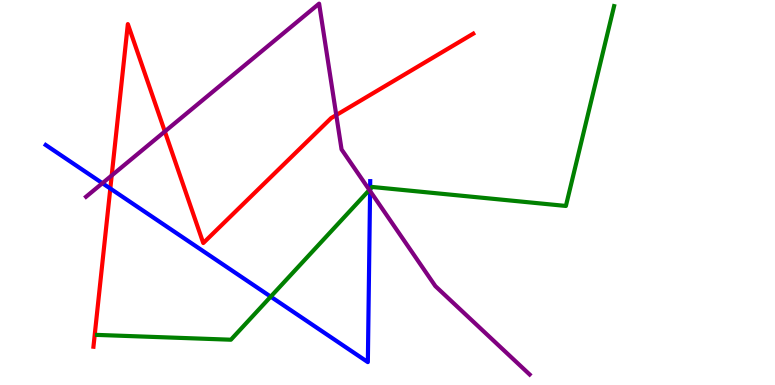[{'lines': ['blue', 'red'], 'intersections': [{'x': 1.42, 'y': 5.1}]}, {'lines': ['green', 'red'], 'intersections': []}, {'lines': ['purple', 'red'], 'intersections': [{'x': 1.44, 'y': 5.44}, {'x': 2.13, 'y': 6.59}, {'x': 4.34, 'y': 7.01}]}, {'lines': ['blue', 'green'], 'intersections': [{'x': 3.49, 'y': 2.29}, {'x': 4.78, 'y': 5.09}]}, {'lines': ['blue', 'purple'], 'intersections': [{'x': 1.32, 'y': 5.24}, {'x': 4.78, 'y': 5.04}]}, {'lines': ['green', 'purple'], 'intersections': [{'x': 4.77, 'y': 5.07}]}]